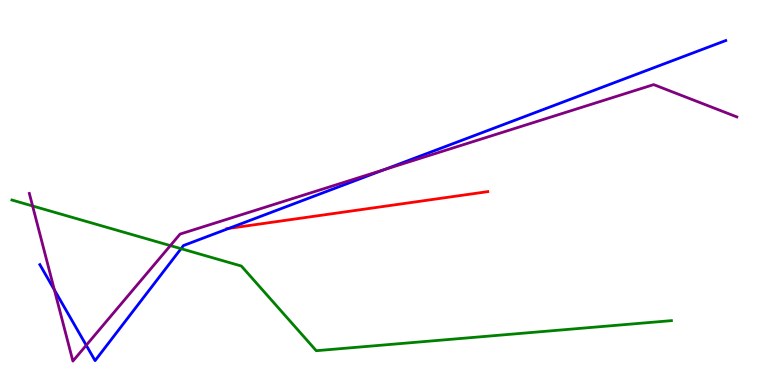[{'lines': ['blue', 'red'], 'intersections': [{'x': 2.95, 'y': 4.07}]}, {'lines': ['green', 'red'], 'intersections': []}, {'lines': ['purple', 'red'], 'intersections': []}, {'lines': ['blue', 'green'], 'intersections': [{'x': 2.34, 'y': 3.54}]}, {'lines': ['blue', 'purple'], 'intersections': [{'x': 0.702, 'y': 2.47}, {'x': 1.11, 'y': 1.03}, {'x': 4.96, 'y': 5.59}]}, {'lines': ['green', 'purple'], 'intersections': [{'x': 0.421, 'y': 4.65}, {'x': 2.2, 'y': 3.62}]}]